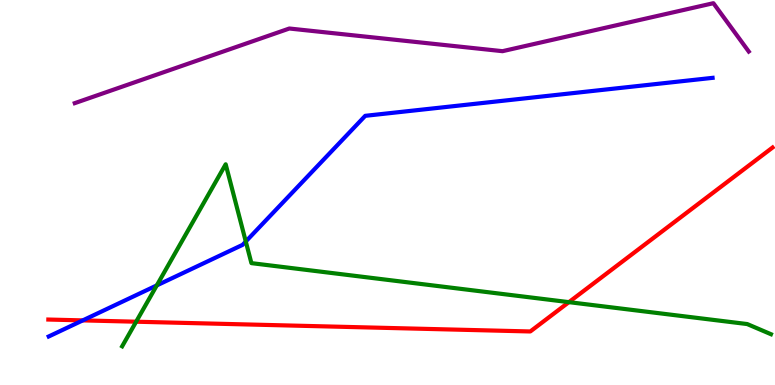[{'lines': ['blue', 'red'], 'intersections': [{'x': 1.07, 'y': 1.68}]}, {'lines': ['green', 'red'], 'intersections': [{'x': 1.76, 'y': 1.64}, {'x': 7.34, 'y': 2.15}]}, {'lines': ['purple', 'red'], 'intersections': []}, {'lines': ['blue', 'green'], 'intersections': [{'x': 2.02, 'y': 2.59}, {'x': 3.17, 'y': 3.73}]}, {'lines': ['blue', 'purple'], 'intersections': []}, {'lines': ['green', 'purple'], 'intersections': []}]